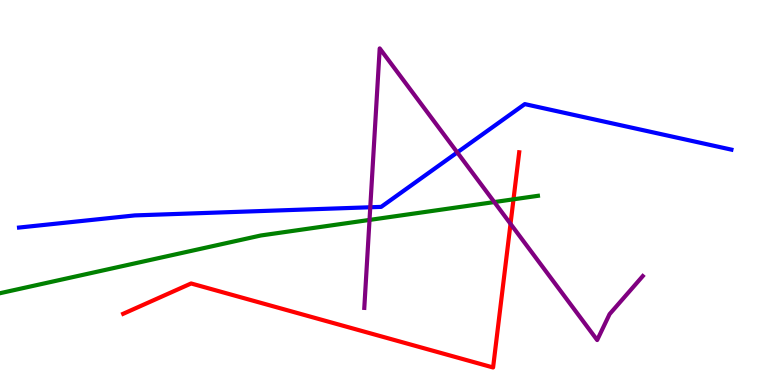[{'lines': ['blue', 'red'], 'intersections': []}, {'lines': ['green', 'red'], 'intersections': [{'x': 6.63, 'y': 4.82}]}, {'lines': ['purple', 'red'], 'intersections': [{'x': 6.59, 'y': 4.19}]}, {'lines': ['blue', 'green'], 'intersections': []}, {'lines': ['blue', 'purple'], 'intersections': [{'x': 4.78, 'y': 4.62}, {'x': 5.9, 'y': 6.04}]}, {'lines': ['green', 'purple'], 'intersections': [{'x': 4.77, 'y': 4.29}, {'x': 6.38, 'y': 4.75}]}]